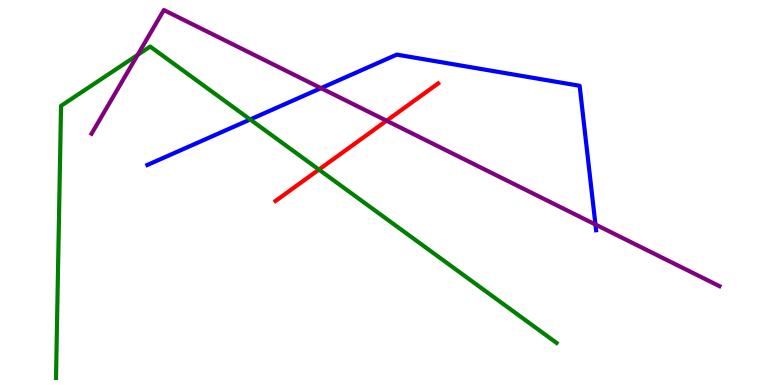[{'lines': ['blue', 'red'], 'intersections': []}, {'lines': ['green', 'red'], 'intersections': [{'x': 4.12, 'y': 5.59}]}, {'lines': ['purple', 'red'], 'intersections': [{'x': 4.99, 'y': 6.86}]}, {'lines': ['blue', 'green'], 'intersections': [{'x': 3.23, 'y': 6.9}]}, {'lines': ['blue', 'purple'], 'intersections': [{'x': 4.14, 'y': 7.71}, {'x': 7.68, 'y': 4.17}]}, {'lines': ['green', 'purple'], 'intersections': [{'x': 1.78, 'y': 8.57}]}]